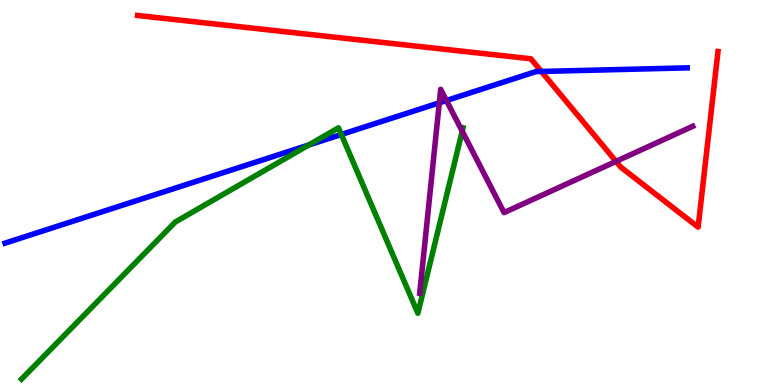[{'lines': ['blue', 'red'], 'intersections': [{'x': 6.99, 'y': 8.14}]}, {'lines': ['green', 'red'], 'intersections': []}, {'lines': ['purple', 'red'], 'intersections': [{'x': 7.95, 'y': 5.81}]}, {'lines': ['blue', 'green'], 'intersections': [{'x': 3.98, 'y': 6.23}, {'x': 4.4, 'y': 6.51}]}, {'lines': ['blue', 'purple'], 'intersections': [{'x': 5.67, 'y': 7.33}, {'x': 5.76, 'y': 7.39}]}, {'lines': ['green', 'purple'], 'intersections': [{'x': 5.96, 'y': 6.59}]}]